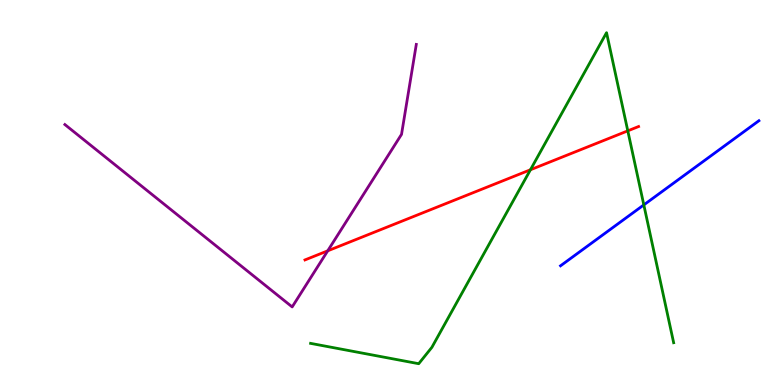[{'lines': ['blue', 'red'], 'intersections': []}, {'lines': ['green', 'red'], 'intersections': [{'x': 6.84, 'y': 5.59}, {'x': 8.1, 'y': 6.6}]}, {'lines': ['purple', 'red'], 'intersections': [{'x': 4.23, 'y': 3.48}]}, {'lines': ['blue', 'green'], 'intersections': [{'x': 8.31, 'y': 4.68}]}, {'lines': ['blue', 'purple'], 'intersections': []}, {'lines': ['green', 'purple'], 'intersections': []}]